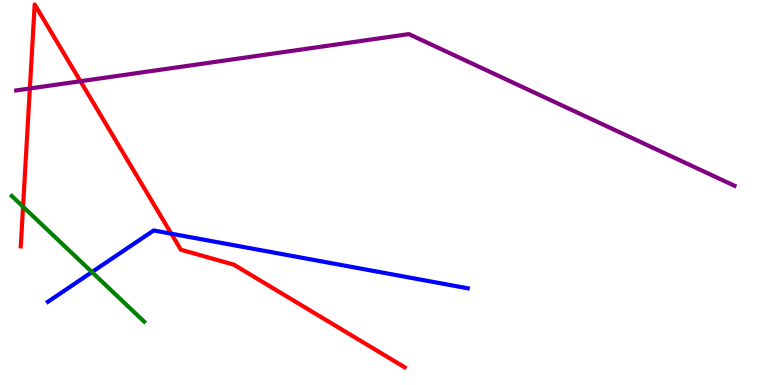[{'lines': ['blue', 'red'], 'intersections': [{'x': 2.21, 'y': 3.93}]}, {'lines': ['green', 'red'], 'intersections': [{'x': 0.297, 'y': 4.63}]}, {'lines': ['purple', 'red'], 'intersections': [{'x': 0.385, 'y': 7.7}, {'x': 1.04, 'y': 7.89}]}, {'lines': ['blue', 'green'], 'intersections': [{'x': 1.19, 'y': 2.93}]}, {'lines': ['blue', 'purple'], 'intersections': []}, {'lines': ['green', 'purple'], 'intersections': []}]